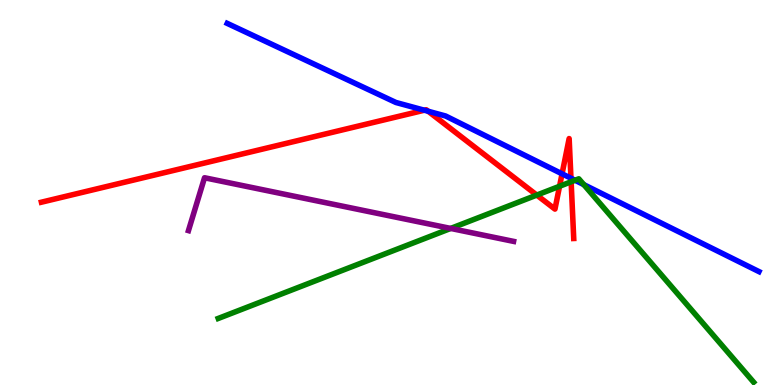[{'lines': ['blue', 'red'], 'intersections': [{'x': 5.48, 'y': 7.14}, {'x': 5.52, 'y': 7.11}, {'x': 7.25, 'y': 5.49}, {'x': 7.37, 'y': 5.37}]}, {'lines': ['green', 'red'], 'intersections': [{'x': 6.93, 'y': 4.93}, {'x': 7.22, 'y': 5.16}, {'x': 7.37, 'y': 5.28}]}, {'lines': ['purple', 'red'], 'intersections': []}, {'lines': ['blue', 'green'], 'intersections': [{'x': 7.42, 'y': 5.32}, {'x': 7.53, 'y': 5.2}]}, {'lines': ['blue', 'purple'], 'intersections': []}, {'lines': ['green', 'purple'], 'intersections': [{'x': 5.82, 'y': 4.07}]}]